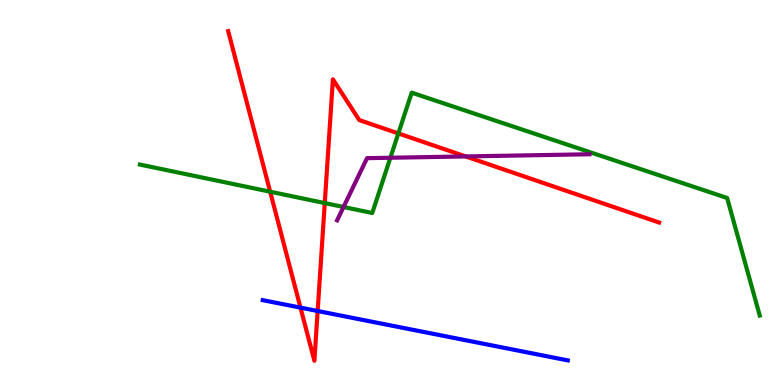[{'lines': ['blue', 'red'], 'intersections': [{'x': 3.88, 'y': 2.01}, {'x': 4.1, 'y': 1.92}]}, {'lines': ['green', 'red'], 'intersections': [{'x': 3.49, 'y': 5.02}, {'x': 4.19, 'y': 4.73}, {'x': 5.14, 'y': 6.53}]}, {'lines': ['purple', 'red'], 'intersections': [{'x': 6.01, 'y': 5.94}]}, {'lines': ['blue', 'green'], 'intersections': []}, {'lines': ['blue', 'purple'], 'intersections': []}, {'lines': ['green', 'purple'], 'intersections': [{'x': 4.43, 'y': 4.62}, {'x': 5.04, 'y': 5.9}]}]